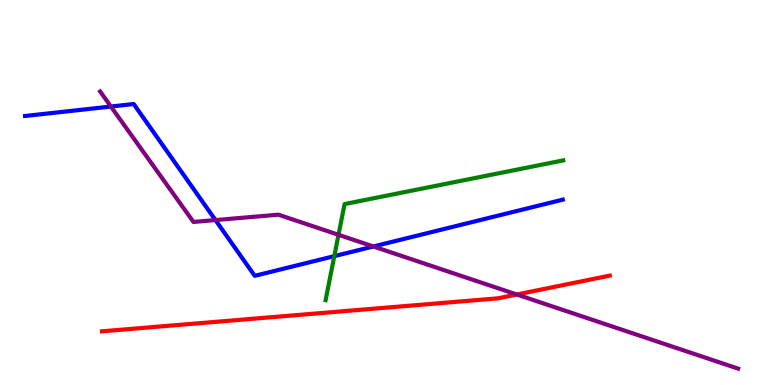[{'lines': ['blue', 'red'], 'intersections': []}, {'lines': ['green', 'red'], 'intersections': []}, {'lines': ['purple', 'red'], 'intersections': [{'x': 6.67, 'y': 2.35}]}, {'lines': ['blue', 'green'], 'intersections': [{'x': 4.31, 'y': 3.35}]}, {'lines': ['blue', 'purple'], 'intersections': [{'x': 1.43, 'y': 7.23}, {'x': 2.78, 'y': 4.28}, {'x': 4.82, 'y': 3.6}]}, {'lines': ['green', 'purple'], 'intersections': [{'x': 4.37, 'y': 3.9}]}]